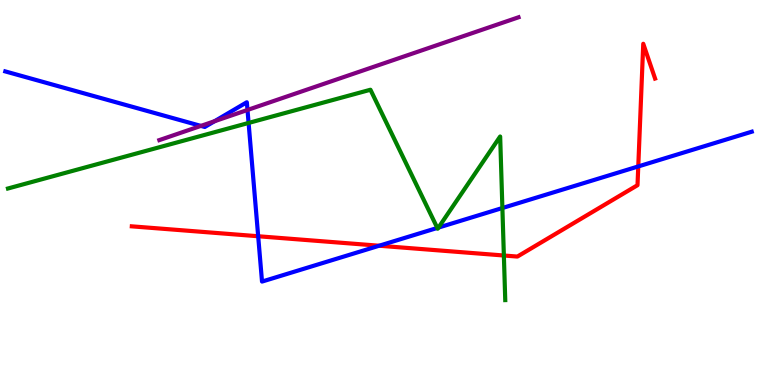[{'lines': ['blue', 'red'], 'intersections': [{'x': 3.33, 'y': 3.86}, {'x': 4.89, 'y': 3.62}, {'x': 8.24, 'y': 5.68}]}, {'lines': ['green', 'red'], 'intersections': [{'x': 6.5, 'y': 3.36}]}, {'lines': ['purple', 'red'], 'intersections': []}, {'lines': ['blue', 'green'], 'intersections': [{'x': 3.21, 'y': 6.81}, {'x': 5.64, 'y': 4.08}, {'x': 5.66, 'y': 4.09}, {'x': 6.48, 'y': 4.6}]}, {'lines': ['blue', 'purple'], 'intersections': [{'x': 2.59, 'y': 6.73}, {'x': 2.77, 'y': 6.85}, {'x': 3.19, 'y': 7.14}]}, {'lines': ['green', 'purple'], 'intersections': []}]